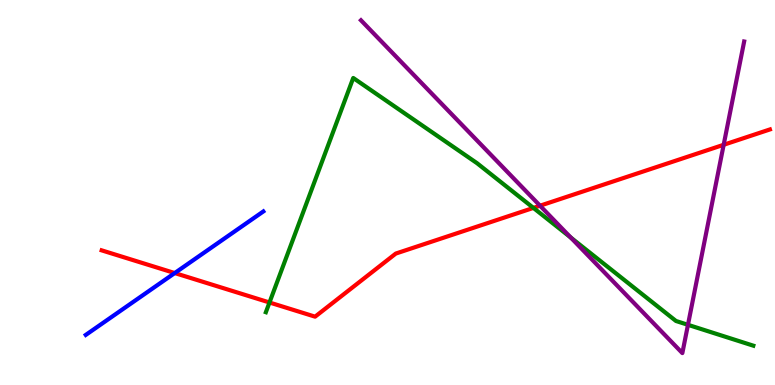[{'lines': ['blue', 'red'], 'intersections': [{'x': 2.25, 'y': 2.91}]}, {'lines': ['green', 'red'], 'intersections': [{'x': 3.48, 'y': 2.14}, {'x': 6.88, 'y': 4.6}]}, {'lines': ['purple', 'red'], 'intersections': [{'x': 6.97, 'y': 4.66}, {'x': 9.34, 'y': 6.24}]}, {'lines': ['blue', 'green'], 'intersections': []}, {'lines': ['blue', 'purple'], 'intersections': []}, {'lines': ['green', 'purple'], 'intersections': [{'x': 7.36, 'y': 3.83}, {'x': 8.88, 'y': 1.56}]}]